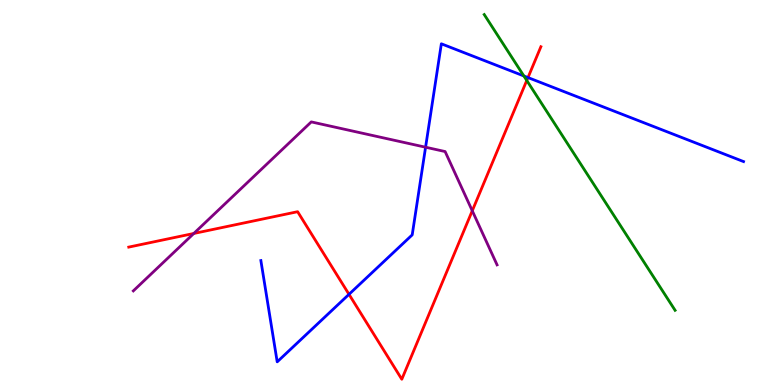[{'lines': ['blue', 'red'], 'intersections': [{'x': 4.5, 'y': 2.36}, {'x': 6.81, 'y': 7.99}]}, {'lines': ['green', 'red'], 'intersections': [{'x': 6.8, 'y': 7.91}]}, {'lines': ['purple', 'red'], 'intersections': [{'x': 2.5, 'y': 3.94}, {'x': 6.09, 'y': 4.53}]}, {'lines': ['blue', 'green'], 'intersections': [{'x': 6.76, 'y': 8.03}]}, {'lines': ['blue', 'purple'], 'intersections': [{'x': 5.49, 'y': 6.18}]}, {'lines': ['green', 'purple'], 'intersections': []}]